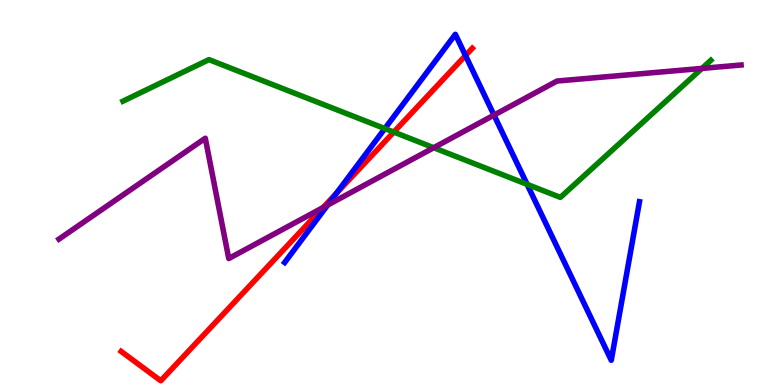[{'lines': ['blue', 'red'], 'intersections': [{'x': 4.34, 'y': 4.98}, {'x': 6.01, 'y': 8.56}]}, {'lines': ['green', 'red'], 'intersections': [{'x': 5.08, 'y': 6.57}]}, {'lines': ['purple', 'red'], 'intersections': [{'x': 4.17, 'y': 4.61}]}, {'lines': ['blue', 'green'], 'intersections': [{'x': 4.97, 'y': 6.66}, {'x': 6.8, 'y': 5.21}]}, {'lines': ['blue', 'purple'], 'intersections': [{'x': 4.23, 'y': 4.67}, {'x': 6.37, 'y': 7.01}]}, {'lines': ['green', 'purple'], 'intersections': [{'x': 5.6, 'y': 6.16}, {'x': 9.06, 'y': 8.22}]}]